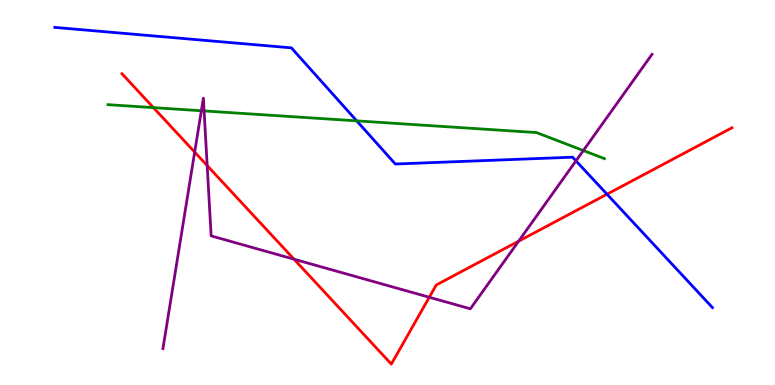[{'lines': ['blue', 'red'], 'intersections': [{'x': 7.83, 'y': 4.96}]}, {'lines': ['green', 'red'], 'intersections': [{'x': 1.98, 'y': 7.2}]}, {'lines': ['purple', 'red'], 'intersections': [{'x': 2.51, 'y': 6.05}, {'x': 2.67, 'y': 5.7}, {'x': 3.79, 'y': 3.27}, {'x': 5.54, 'y': 2.28}, {'x': 6.69, 'y': 3.74}]}, {'lines': ['blue', 'green'], 'intersections': [{'x': 4.6, 'y': 6.86}]}, {'lines': ['blue', 'purple'], 'intersections': [{'x': 7.43, 'y': 5.82}]}, {'lines': ['green', 'purple'], 'intersections': [{'x': 2.6, 'y': 7.12}, {'x': 2.63, 'y': 7.12}, {'x': 7.53, 'y': 6.09}]}]